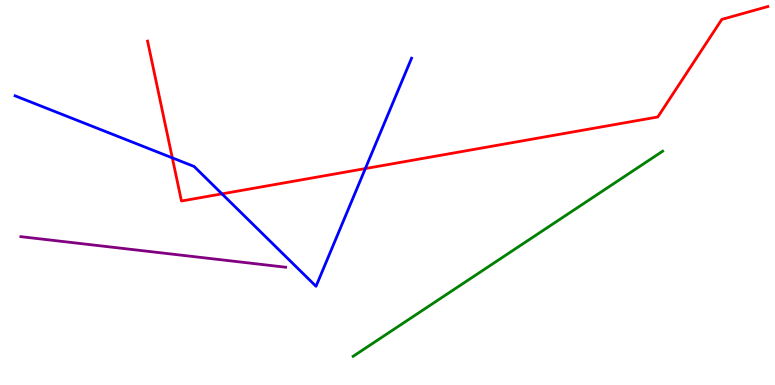[{'lines': ['blue', 'red'], 'intersections': [{'x': 2.22, 'y': 5.9}, {'x': 2.86, 'y': 4.96}, {'x': 4.71, 'y': 5.62}]}, {'lines': ['green', 'red'], 'intersections': []}, {'lines': ['purple', 'red'], 'intersections': []}, {'lines': ['blue', 'green'], 'intersections': []}, {'lines': ['blue', 'purple'], 'intersections': []}, {'lines': ['green', 'purple'], 'intersections': []}]